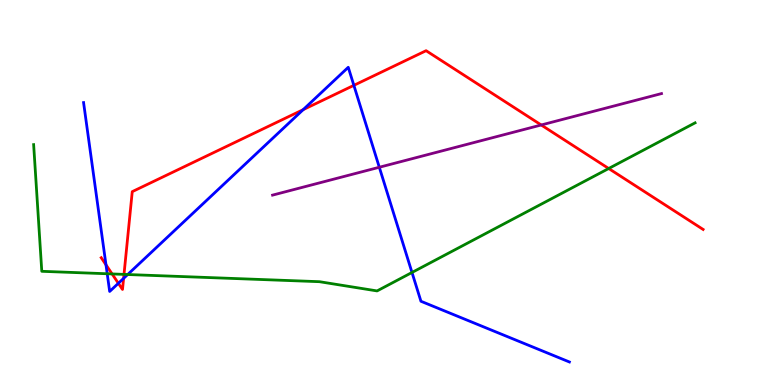[{'lines': ['blue', 'red'], 'intersections': [{'x': 1.37, 'y': 3.12}, {'x': 1.53, 'y': 2.64}, {'x': 1.59, 'y': 2.77}, {'x': 3.91, 'y': 7.15}, {'x': 4.57, 'y': 7.78}]}, {'lines': ['green', 'red'], 'intersections': [{'x': 1.45, 'y': 2.88}, {'x': 1.6, 'y': 2.87}, {'x': 7.85, 'y': 5.62}]}, {'lines': ['purple', 'red'], 'intersections': [{'x': 6.98, 'y': 6.75}]}, {'lines': ['blue', 'green'], 'intersections': [{'x': 1.38, 'y': 2.89}, {'x': 1.65, 'y': 2.87}, {'x': 5.32, 'y': 2.92}]}, {'lines': ['blue', 'purple'], 'intersections': [{'x': 4.89, 'y': 5.66}]}, {'lines': ['green', 'purple'], 'intersections': []}]